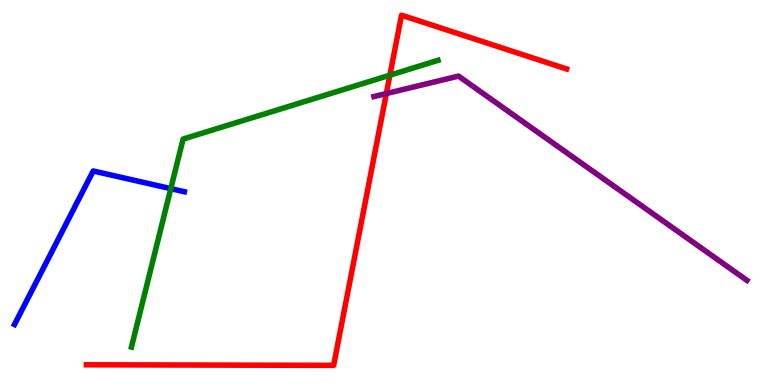[{'lines': ['blue', 'red'], 'intersections': []}, {'lines': ['green', 'red'], 'intersections': [{'x': 5.03, 'y': 8.05}]}, {'lines': ['purple', 'red'], 'intersections': [{'x': 4.98, 'y': 7.57}]}, {'lines': ['blue', 'green'], 'intersections': [{'x': 2.2, 'y': 5.1}]}, {'lines': ['blue', 'purple'], 'intersections': []}, {'lines': ['green', 'purple'], 'intersections': []}]